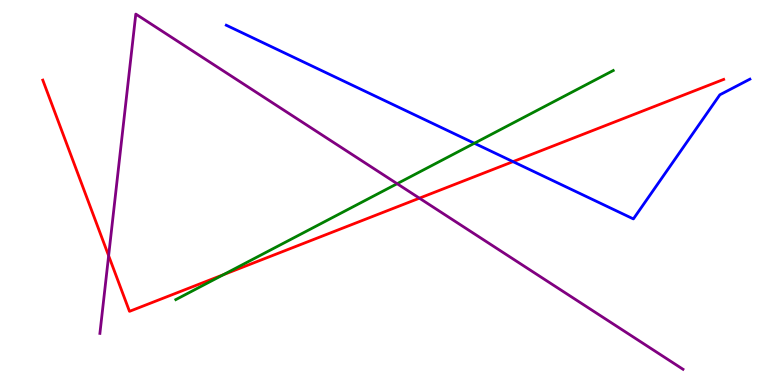[{'lines': ['blue', 'red'], 'intersections': [{'x': 6.62, 'y': 5.8}]}, {'lines': ['green', 'red'], 'intersections': [{'x': 2.88, 'y': 2.86}]}, {'lines': ['purple', 'red'], 'intersections': [{'x': 1.4, 'y': 3.36}, {'x': 5.41, 'y': 4.85}]}, {'lines': ['blue', 'green'], 'intersections': [{'x': 6.12, 'y': 6.28}]}, {'lines': ['blue', 'purple'], 'intersections': []}, {'lines': ['green', 'purple'], 'intersections': [{'x': 5.12, 'y': 5.23}]}]